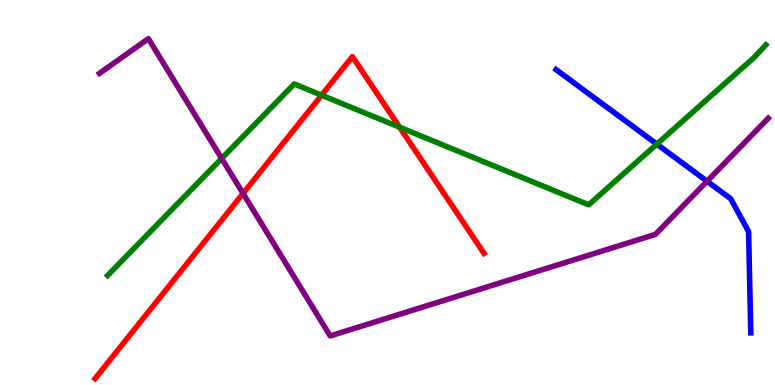[{'lines': ['blue', 'red'], 'intersections': []}, {'lines': ['green', 'red'], 'intersections': [{'x': 4.15, 'y': 7.53}, {'x': 5.16, 'y': 6.7}]}, {'lines': ['purple', 'red'], 'intersections': [{'x': 3.14, 'y': 4.97}]}, {'lines': ['blue', 'green'], 'intersections': [{'x': 8.48, 'y': 6.26}]}, {'lines': ['blue', 'purple'], 'intersections': [{'x': 9.12, 'y': 5.29}]}, {'lines': ['green', 'purple'], 'intersections': [{'x': 2.86, 'y': 5.88}]}]